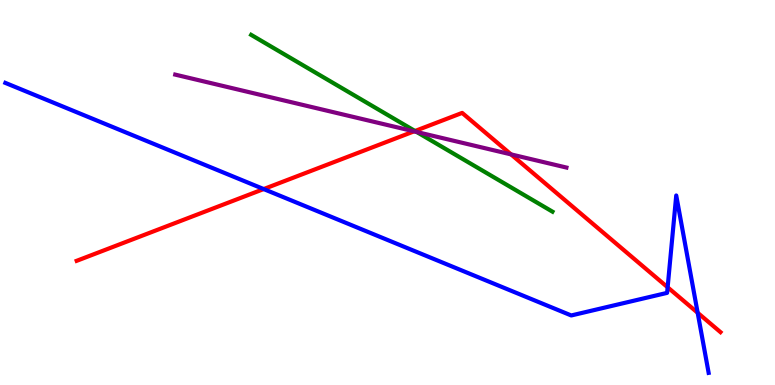[{'lines': ['blue', 'red'], 'intersections': [{'x': 3.4, 'y': 5.09}, {'x': 8.61, 'y': 2.54}, {'x': 9.0, 'y': 1.88}]}, {'lines': ['green', 'red'], 'intersections': [{'x': 5.35, 'y': 6.6}]}, {'lines': ['purple', 'red'], 'intersections': [{'x': 5.34, 'y': 6.59}, {'x': 6.59, 'y': 5.99}]}, {'lines': ['blue', 'green'], 'intersections': []}, {'lines': ['blue', 'purple'], 'intersections': []}, {'lines': ['green', 'purple'], 'intersections': [{'x': 5.38, 'y': 6.57}]}]